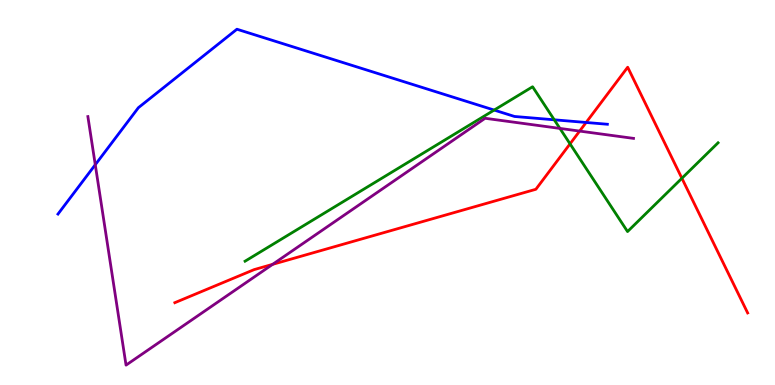[{'lines': ['blue', 'red'], 'intersections': [{'x': 7.56, 'y': 6.82}]}, {'lines': ['green', 'red'], 'intersections': [{'x': 7.36, 'y': 6.26}, {'x': 8.8, 'y': 5.37}]}, {'lines': ['purple', 'red'], 'intersections': [{'x': 3.52, 'y': 3.13}, {'x': 7.48, 'y': 6.6}]}, {'lines': ['blue', 'green'], 'intersections': [{'x': 6.38, 'y': 7.14}, {'x': 7.15, 'y': 6.89}]}, {'lines': ['blue', 'purple'], 'intersections': [{'x': 1.23, 'y': 5.72}]}, {'lines': ['green', 'purple'], 'intersections': [{'x': 7.22, 'y': 6.66}]}]